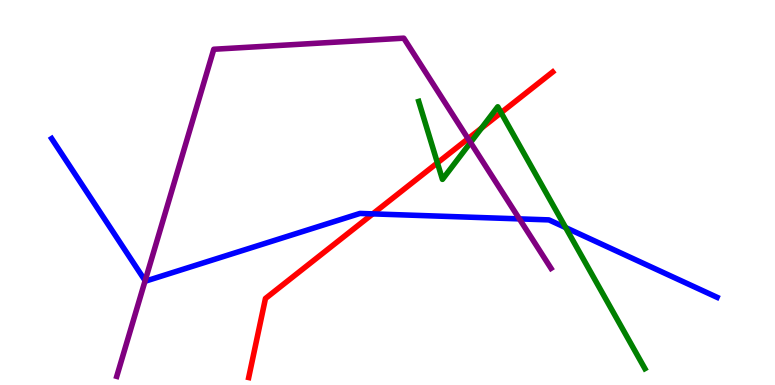[{'lines': ['blue', 'red'], 'intersections': [{'x': 4.81, 'y': 4.44}]}, {'lines': ['green', 'red'], 'intersections': [{'x': 5.64, 'y': 5.77}, {'x': 6.21, 'y': 6.67}, {'x': 6.47, 'y': 7.07}]}, {'lines': ['purple', 'red'], 'intersections': [{'x': 6.04, 'y': 6.4}]}, {'lines': ['blue', 'green'], 'intersections': [{'x': 7.3, 'y': 4.09}]}, {'lines': ['blue', 'purple'], 'intersections': [{'x': 1.87, 'y': 2.71}, {'x': 6.7, 'y': 4.31}]}, {'lines': ['green', 'purple'], 'intersections': [{'x': 6.07, 'y': 6.3}]}]